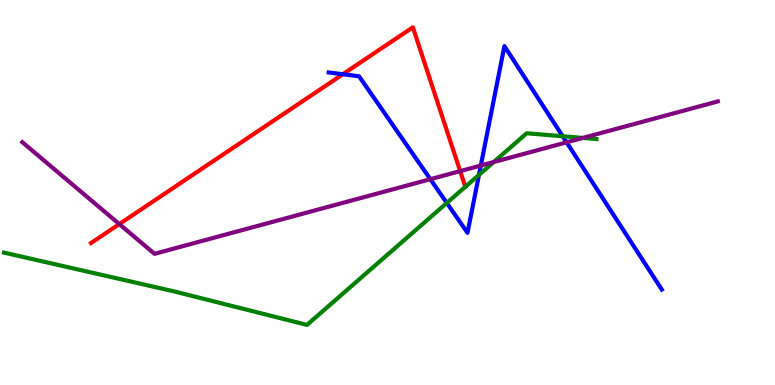[{'lines': ['blue', 'red'], 'intersections': [{'x': 4.42, 'y': 8.07}]}, {'lines': ['green', 'red'], 'intersections': []}, {'lines': ['purple', 'red'], 'intersections': [{'x': 1.54, 'y': 4.18}, {'x': 5.94, 'y': 5.56}]}, {'lines': ['blue', 'green'], 'intersections': [{'x': 5.77, 'y': 4.73}, {'x': 6.18, 'y': 5.46}, {'x': 7.26, 'y': 6.46}]}, {'lines': ['blue', 'purple'], 'intersections': [{'x': 5.55, 'y': 5.35}, {'x': 6.2, 'y': 5.7}, {'x': 7.31, 'y': 6.3}]}, {'lines': ['green', 'purple'], 'intersections': [{'x': 6.37, 'y': 5.79}, {'x': 7.52, 'y': 6.42}]}]